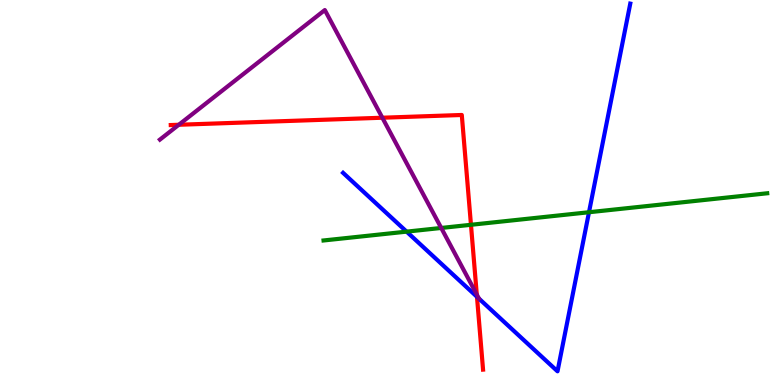[{'lines': ['blue', 'red'], 'intersections': [{'x': 6.15, 'y': 2.29}]}, {'lines': ['green', 'red'], 'intersections': [{'x': 6.08, 'y': 4.16}]}, {'lines': ['purple', 'red'], 'intersections': [{'x': 2.31, 'y': 6.76}, {'x': 4.93, 'y': 6.94}, {'x': 6.15, 'y': 2.35}]}, {'lines': ['blue', 'green'], 'intersections': [{'x': 5.25, 'y': 3.98}, {'x': 7.6, 'y': 4.49}]}, {'lines': ['blue', 'purple'], 'intersections': []}, {'lines': ['green', 'purple'], 'intersections': [{'x': 5.69, 'y': 4.08}]}]